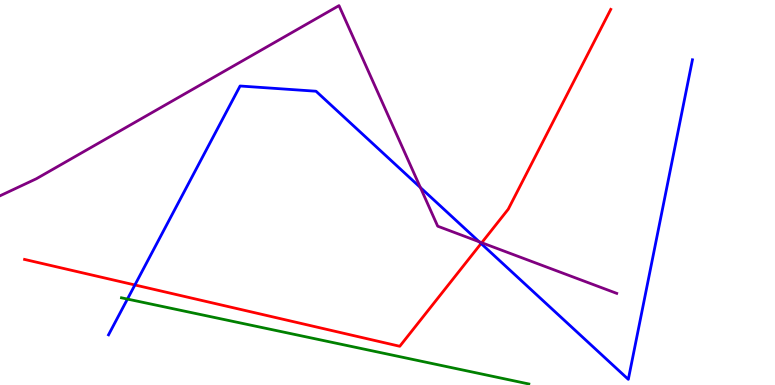[{'lines': ['blue', 'red'], 'intersections': [{'x': 1.74, 'y': 2.6}, {'x': 6.21, 'y': 3.67}]}, {'lines': ['green', 'red'], 'intersections': []}, {'lines': ['purple', 'red'], 'intersections': [{'x': 6.22, 'y': 3.7}]}, {'lines': ['blue', 'green'], 'intersections': [{'x': 1.64, 'y': 2.23}]}, {'lines': ['blue', 'purple'], 'intersections': [{'x': 5.42, 'y': 5.13}, {'x': 6.18, 'y': 3.72}]}, {'lines': ['green', 'purple'], 'intersections': []}]